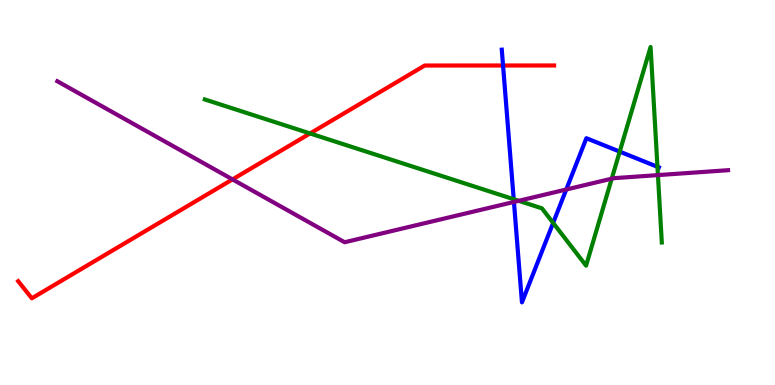[{'lines': ['blue', 'red'], 'intersections': [{'x': 6.49, 'y': 8.3}]}, {'lines': ['green', 'red'], 'intersections': [{'x': 4.0, 'y': 6.53}]}, {'lines': ['purple', 'red'], 'intersections': [{'x': 3.0, 'y': 5.34}]}, {'lines': ['blue', 'green'], 'intersections': [{'x': 6.63, 'y': 4.83}, {'x': 7.14, 'y': 4.21}, {'x': 8.0, 'y': 6.06}, {'x': 8.48, 'y': 5.67}]}, {'lines': ['blue', 'purple'], 'intersections': [{'x': 6.63, 'y': 4.75}, {'x': 7.31, 'y': 5.08}]}, {'lines': ['green', 'purple'], 'intersections': [{'x': 6.69, 'y': 4.78}, {'x': 7.89, 'y': 5.36}, {'x': 8.49, 'y': 5.45}]}]